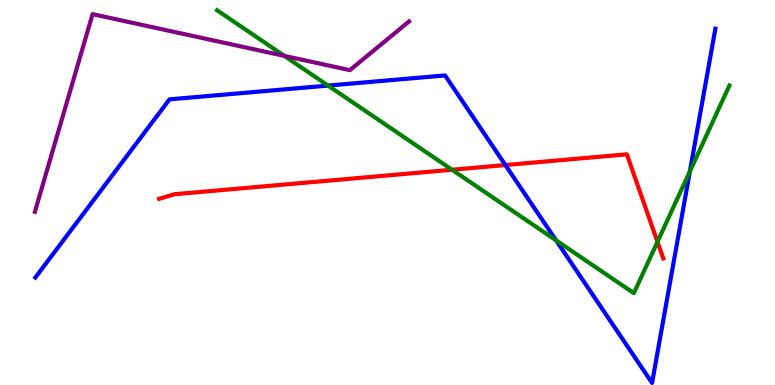[{'lines': ['blue', 'red'], 'intersections': [{'x': 6.52, 'y': 5.71}]}, {'lines': ['green', 'red'], 'intersections': [{'x': 5.83, 'y': 5.59}, {'x': 8.48, 'y': 3.72}]}, {'lines': ['purple', 'red'], 'intersections': []}, {'lines': ['blue', 'green'], 'intersections': [{'x': 4.23, 'y': 7.78}, {'x': 7.18, 'y': 3.76}, {'x': 8.9, 'y': 5.55}]}, {'lines': ['blue', 'purple'], 'intersections': []}, {'lines': ['green', 'purple'], 'intersections': [{'x': 3.67, 'y': 8.55}]}]